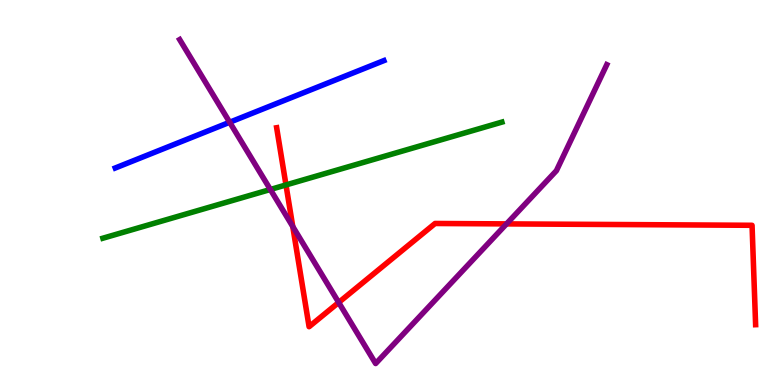[{'lines': ['blue', 'red'], 'intersections': []}, {'lines': ['green', 'red'], 'intersections': [{'x': 3.69, 'y': 5.2}]}, {'lines': ['purple', 'red'], 'intersections': [{'x': 3.78, 'y': 4.12}, {'x': 4.37, 'y': 2.14}, {'x': 6.54, 'y': 4.18}]}, {'lines': ['blue', 'green'], 'intersections': []}, {'lines': ['blue', 'purple'], 'intersections': [{'x': 2.96, 'y': 6.82}]}, {'lines': ['green', 'purple'], 'intersections': [{'x': 3.49, 'y': 5.08}]}]